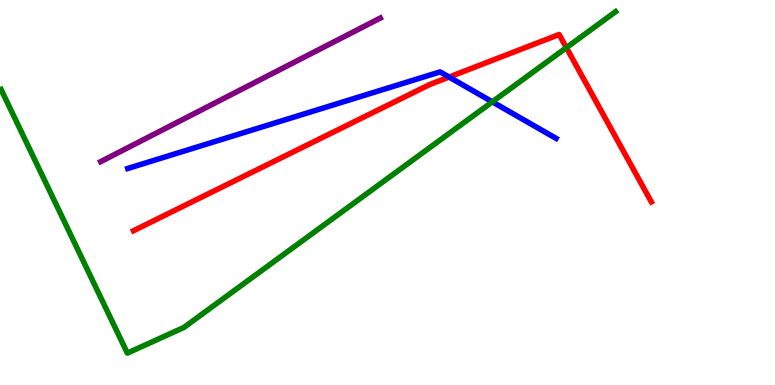[{'lines': ['blue', 'red'], 'intersections': [{'x': 5.79, 'y': 8.0}]}, {'lines': ['green', 'red'], 'intersections': [{'x': 7.31, 'y': 8.76}]}, {'lines': ['purple', 'red'], 'intersections': []}, {'lines': ['blue', 'green'], 'intersections': [{'x': 6.35, 'y': 7.35}]}, {'lines': ['blue', 'purple'], 'intersections': []}, {'lines': ['green', 'purple'], 'intersections': []}]